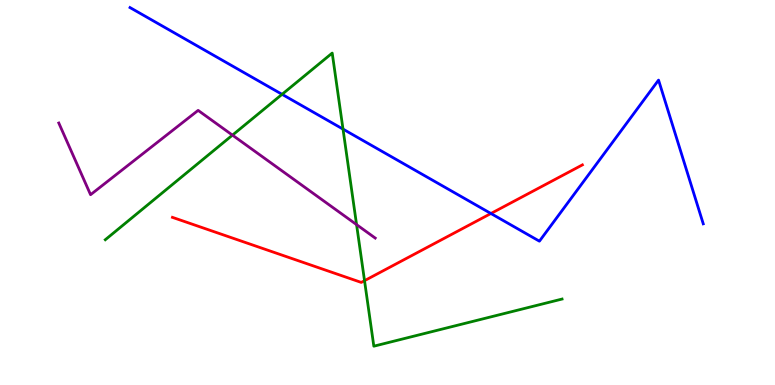[{'lines': ['blue', 'red'], 'intersections': [{'x': 6.33, 'y': 4.45}]}, {'lines': ['green', 'red'], 'intersections': [{'x': 4.7, 'y': 2.71}]}, {'lines': ['purple', 'red'], 'intersections': []}, {'lines': ['blue', 'green'], 'intersections': [{'x': 3.64, 'y': 7.55}, {'x': 4.43, 'y': 6.65}]}, {'lines': ['blue', 'purple'], 'intersections': []}, {'lines': ['green', 'purple'], 'intersections': [{'x': 3.0, 'y': 6.49}, {'x': 4.6, 'y': 4.17}]}]